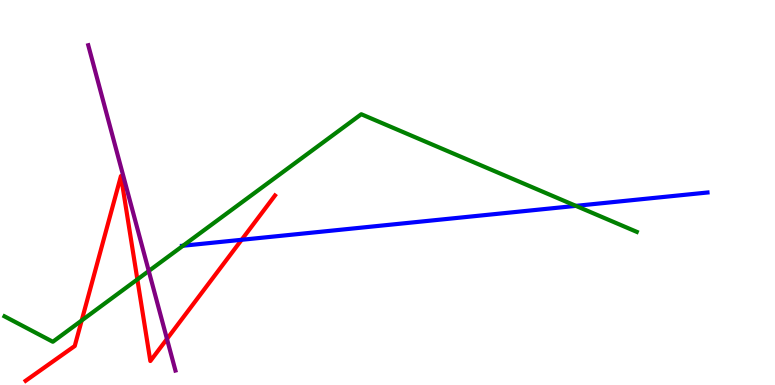[{'lines': ['blue', 'red'], 'intersections': [{'x': 3.12, 'y': 3.77}]}, {'lines': ['green', 'red'], 'intersections': [{'x': 1.05, 'y': 1.68}, {'x': 1.77, 'y': 2.74}]}, {'lines': ['purple', 'red'], 'intersections': [{'x': 2.15, 'y': 1.2}]}, {'lines': ['blue', 'green'], 'intersections': [{'x': 2.36, 'y': 3.62}, {'x': 7.43, 'y': 4.65}]}, {'lines': ['blue', 'purple'], 'intersections': []}, {'lines': ['green', 'purple'], 'intersections': [{'x': 1.92, 'y': 2.96}]}]